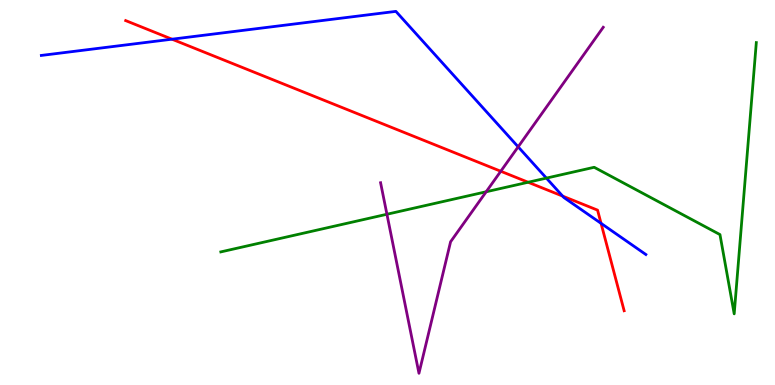[{'lines': ['blue', 'red'], 'intersections': [{'x': 2.22, 'y': 8.98}, {'x': 7.26, 'y': 4.91}, {'x': 7.76, 'y': 4.2}]}, {'lines': ['green', 'red'], 'intersections': [{'x': 6.81, 'y': 5.27}]}, {'lines': ['purple', 'red'], 'intersections': [{'x': 6.46, 'y': 5.55}]}, {'lines': ['blue', 'green'], 'intersections': [{'x': 7.05, 'y': 5.37}]}, {'lines': ['blue', 'purple'], 'intersections': [{'x': 6.69, 'y': 6.19}]}, {'lines': ['green', 'purple'], 'intersections': [{'x': 4.99, 'y': 4.43}, {'x': 6.27, 'y': 5.02}]}]